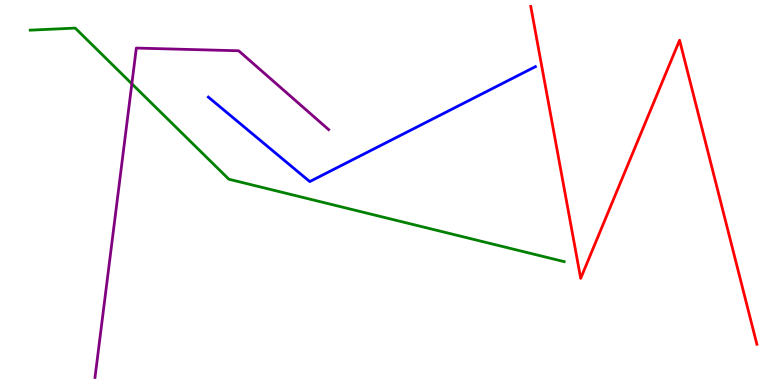[{'lines': ['blue', 'red'], 'intersections': []}, {'lines': ['green', 'red'], 'intersections': []}, {'lines': ['purple', 'red'], 'intersections': []}, {'lines': ['blue', 'green'], 'intersections': []}, {'lines': ['blue', 'purple'], 'intersections': []}, {'lines': ['green', 'purple'], 'intersections': [{'x': 1.7, 'y': 7.82}]}]